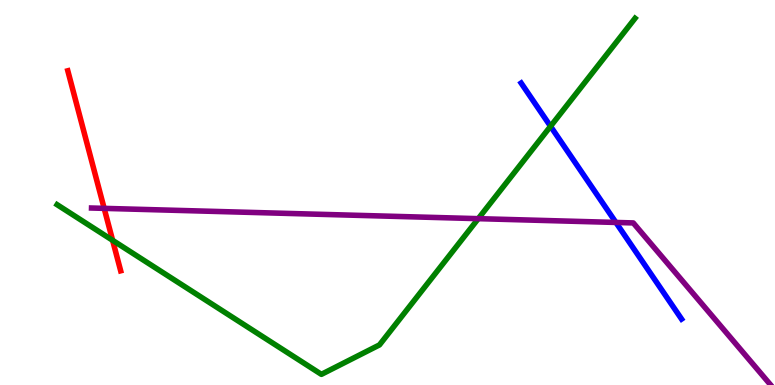[{'lines': ['blue', 'red'], 'intersections': []}, {'lines': ['green', 'red'], 'intersections': [{'x': 1.45, 'y': 3.76}]}, {'lines': ['purple', 'red'], 'intersections': [{'x': 1.34, 'y': 4.59}]}, {'lines': ['blue', 'green'], 'intersections': [{'x': 7.1, 'y': 6.72}]}, {'lines': ['blue', 'purple'], 'intersections': [{'x': 7.95, 'y': 4.22}]}, {'lines': ['green', 'purple'], 'intersections': [{'x': 6.17, 'y': 4.32}]}]